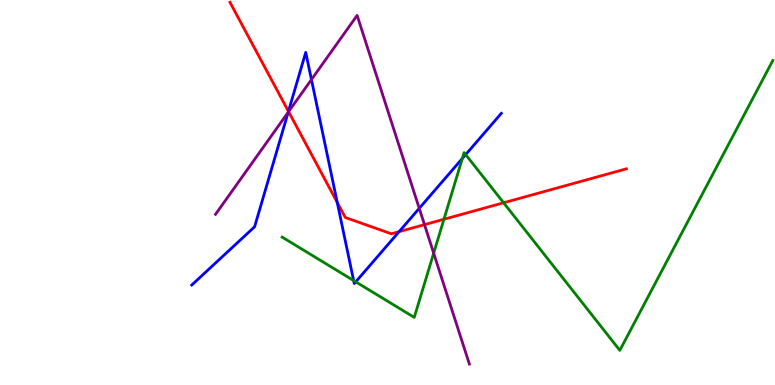[{'lines': ['blue', 'red'], 'intersections': [{'x': 3.72, 'y': 7.11}, {'x': 4.35, 'y': 4.74}, {'x': 5.15, 'y': 3.98}]}, {'lines': ['green', 'red'], 'intersections': [{'x': 5.73, 'y': 4.3}, {'x': 6.5, 'y': 4.73}]}, {'lines': ['purple', 'red'], 'intersections': [{'x': 3.72, 'y': 7.1}, {'x': 5.48, 'y': 4.17}]}, {'lines': ['blue', 'green'], 'intersections': [{'x': 4.56, 'y': 2.71}, {'x': 4.59, 'y': 2.68}, {'x': 5.97, 'y': 5.88}, {'x': 6.01, 'y': 5.98}]}, {'lines': ['blue', 'purple'], 'intersections': [{'x': 3.72, 'y': 7.08}, {'x': 4.02, 'y': 7.93}, {'x': 5.41, 'y': 4.59}]}, {'lines': ['green', 'purple'], 'intersections': [{'x': 5.6, 'y': 3.42}]}]